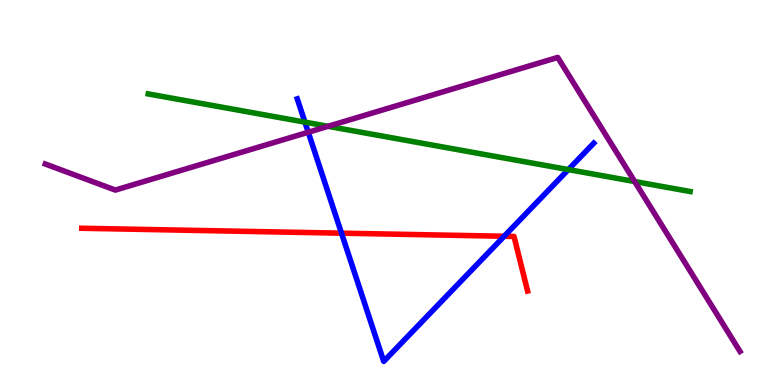[{'lines': ['blue', 'red'], 'intersections': [{'x': 4.41, 'y': 3.94}, {'x': 6.51, 'y': 3.86}]}, {'lines': ['green', 'red'], 'intersections': []}, {'lines': ['purple', 'red'], 'intersections': []}, {'lines': ['blue', 'green'], 'intersections': [{'x': 3.93, 'y': 6.83}, {'x': 7.33, 'y': 5.6}]}, {'lines': ['blue', 'purple'], 'intersections': [{'x': 3.98, 'y': 6.57}]}, {'lines': ['green', 'purple'], 'intersections': [{'x': 4.23, 'y': 6.72}, {'x': 8.19, 'y': 5.29}]}]